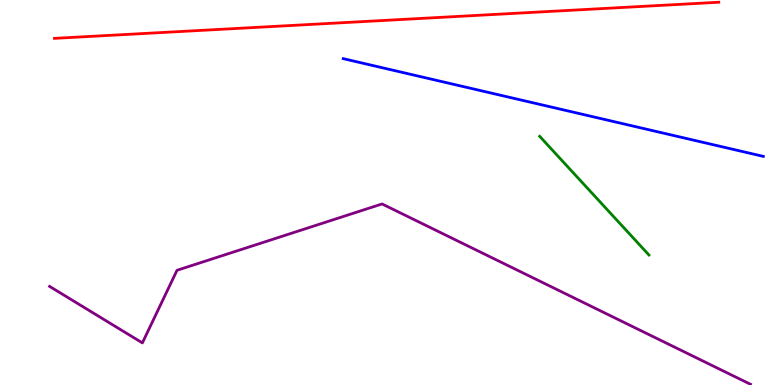[{'lines': ['blue', 'red'], 'intersections': []}, {'lines': ['green', 'red'], 'intersections': []}, {'lines': ['purple', 'red'], 'intersections': []}, {'lines': ['blue', 'green'], 'intersections': []}, {'lines': ['blue', 'purple'], 'intersections': []}, {'lines': ['green', 'purple'], 'intersections': []}]